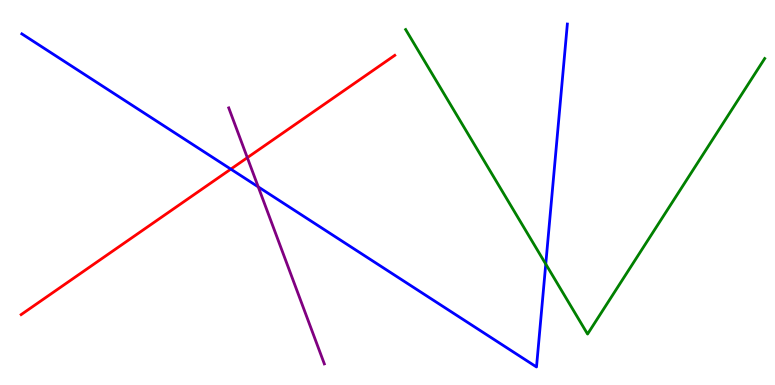[{'lines': ['blue', 'red'], 'intersections': [{'x': 2.98, 'y': 5.61}]}, {'lines': ['green', 'red'], 'intersections': []}, {'lines': ['purple', 'red'], 'intersections': [{'x': 3.19, 'y': 5.9}]}, {'lines': ['blue', 'green'], 'intersections': [{'x': 7.04, 'y': 3.14}]}, {'lines': ['blue', 'purple'], 'intersections': [{'x': 3.33, 'y': 5.15}]}, {'lines': ['green', 'purple'], 'intersections': []}]